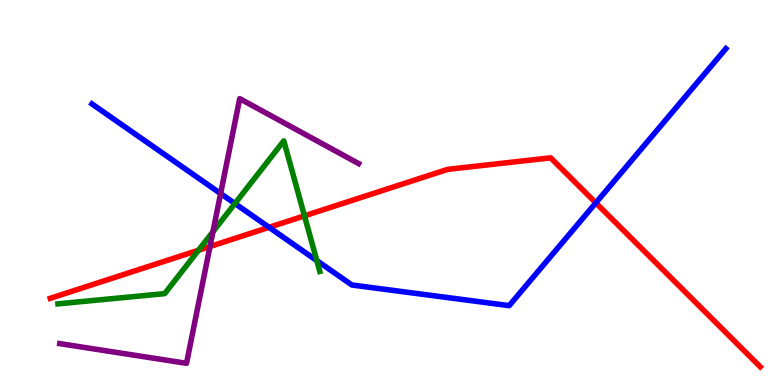[{'lines': ['blue', 'red'], 'intersections': [{'x': 3.47, 'y': 4.1}, {'x': 7.69, 'y': 4.73}]}, {'lines': ['green', 'red'], 'intersections': [{'x': 2.56, 'y': 3.5}, {'x': 3.93, 'y': 4.39}]}, {'lines': ['purple', 'red'], 'intersections': [{'x': 2.71, 'y': 3.6}]}, {'lines': ['blue', 'green'], 'intersections': [{'x': 3.03, 'y': 4.71}, {'x': 4.09, 'y': 3.23}]}, {'lines': ['blue', 'purple'], 'intersections': [{'x': 2.85, 'y': 4.97}]}, {'lines': ['green', 'purple'], 'intersections': [{'x': 2.75, 'y': 3.98}]}]